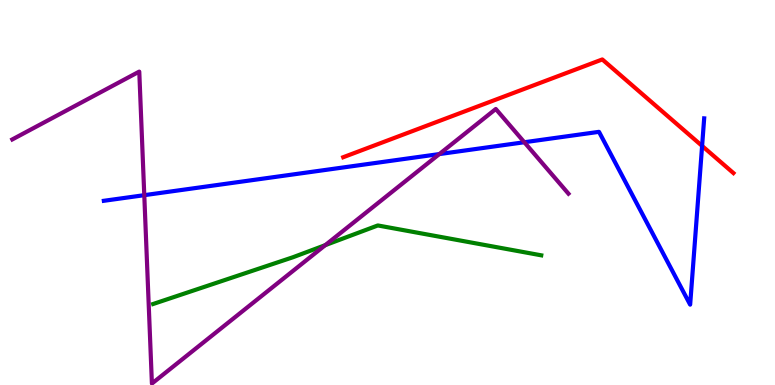[{'lines': ['blue', 'red'], 'intersections': [{'x': 9.06, 'y': 6.21}]}, {'lines': ['green', 'red'], 'intersections': []}, {'lines': ['purple', 'red'], 'intersections': []}, {'lines': ['blue', 'green'], 'intersections': []}, {'lines': ['blue', 'purple'], 'intersections': [{'x': 1.86, 'y': 4.93}, {'x': 5.67, 'y': 6.0}, {'x': 6.77, 'y': 6.31}]}, {'lines': ['green', 'purple'], 'intersections': [{'x': 4.2, 'y': 3.63}]}]